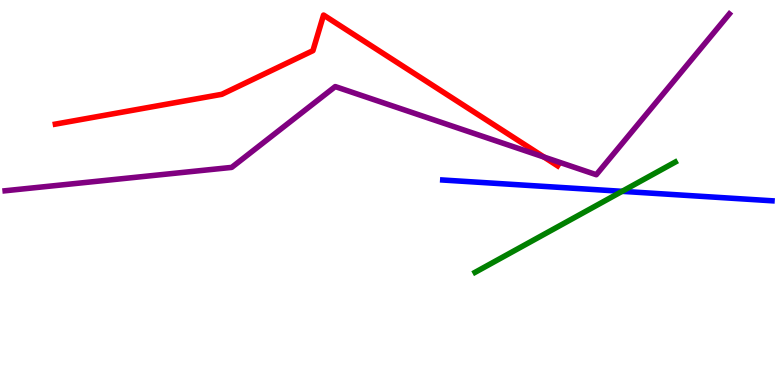[{'lines': ['blue', 'red'], 'intersections': []}, {'lines': ['green', 'red'], 'intersections': []}, {'lines': ['purple', 'red'], 'intersections': [{'x': 7.02, 'y': 5.92}]}, {'lines': ['blue', 'green'], 'intersections': [{'x': 8.03, 'y': 5.03}]}, {'lines': ['blue', 'purple'], 'intersections': []}, {'lines': ['green', 'purple'], 'intersections': []}]